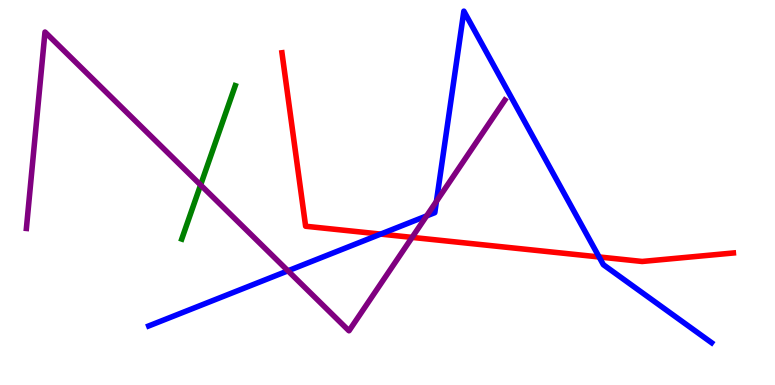[{'lines': ['blue', 'red'], 'intersections': [{'x': 4.91, 'y': 3.92}, {'x': 7.73, 'y': 3.33}]}, {'lines': ['green', 'red'], 'intersections': []}, {'lines': ['purple', 'red'], 'intersections': [{'x': 5.32, 'y': 3.83}]}, {'lines': ['blue', 'green'], 'intersections': []}, {'lines': ['blue', 'purple'], 'intersections': [{'x': 3.72, 'y': 2.97}, {'x': 5.5, 'y': 4.39}, {'x': 5.63, 'y': 4.77}]}, {'lines': ['green', 'purple'], 'intersections': [{'x': 2.59, 'y': 5.2}]}]